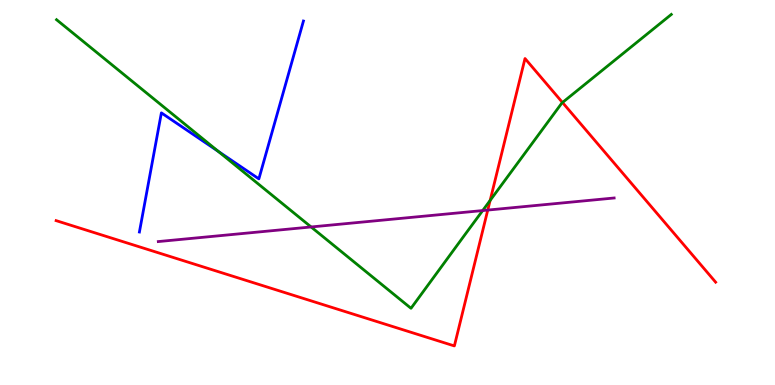[{'lines': ['blue', 'red'], 'intersections': []}, {'lines': ['green', 'red'], 'intersections': [{'x': 6.32, 'y': 4.79}, {'x': 7.26, 'y': 7.34}]}, {'lines': ['purple', 'red'], 'intersections': [{'x': 6.29, 'y': 4.54}]}, {'lines': ['blue', 'green'], 'intersections': [{'x': 2.82, 'y': 6.07}]}, {'lines': ['blue', 'purple'], 'intersections': []}, {'lines': ['green', 'purple'], 'intersections': [{'x': 4.01, 'y': 4.1}, {'x': 6.23, 'y': 4.53}]}]